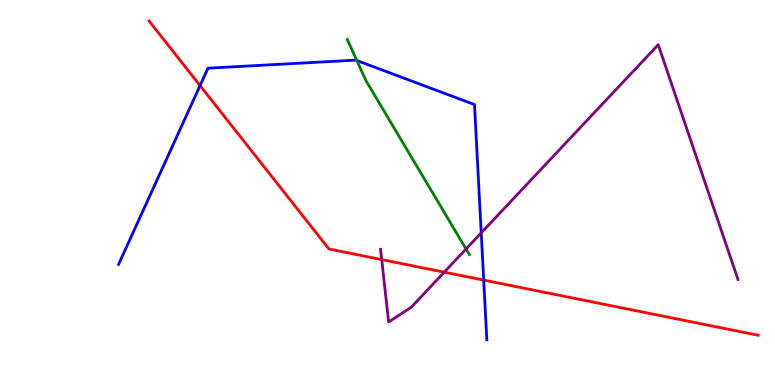[{'lines': ['blue', 'red'], 'intersections': [{'x': 2.58, 'y': 7.78}, {'x': 6.24, 'y': 2.72}]}, {'lines': ['green', 'red'], 'intersections': []}, {'lines': ['purple', 'red'], 'intersections': [{'x': 4.93, 'y': 3.26}, {'x': 5.73, 'y': 2.93}]}, {'lines': ['blue', 'green'], 'intersections': [{'x': 4.6, 'y': 8.43}]}, {'lines': ['blue', 'purple'], 'intersections': [{'x': 6.21, 'y': 3.95}]}, {'lines': ['green', 'purple'], 'intersections': [{'x': 6.01, 'y': 3.53}]}]